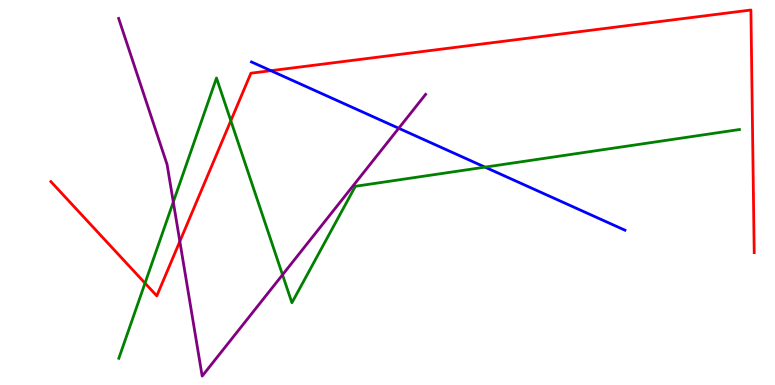[{'lines': ['blue', 'red'], 'intersections': [{'x': 3.5, 'y': 8.16}]}, {'lines': ['green', 'red'], 'intersections': [{'x': 1.87, 'y': 2.65}, {'x': 2.98, 'y': 6.86}]}, {'lines': ['purple', 'red'], 'intersections': [{'x': 2.32, 'y': 3.73}]}, {'lines': ['blue', 'green'], 'intersections': [{'x': 6.26, 'y': 5.66}]}, {'lines': ['blue', 'purple'], 'intersections': [{'x': 5.14, 'y': 6.67}]}, {'lines': ['green', 'purple'], 'intersections': [{'x': 2.24, 'y': 4.75}, {'x': 3.65, 'y': 2.86}]}]